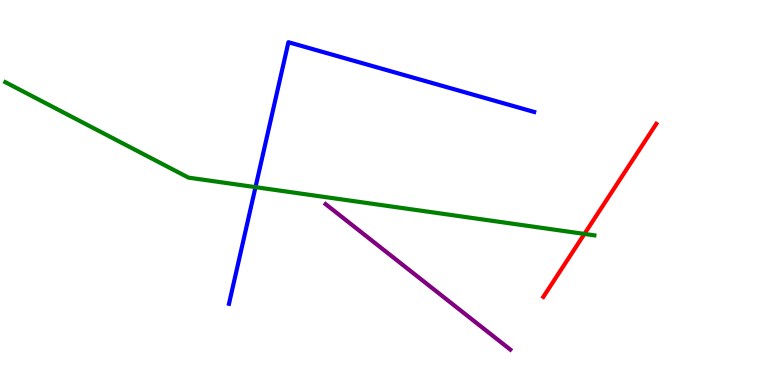[{'lines': ['blue', 'red'], 'intersections': []}, {'lines': ['green', 'red'], 'intersections': [{'x': 7.54, 'y': 3.92}]}, {'lines': ['purple', 'red'], 'intersections': []}, {'lines': ['blue', 'green'], 'intersections': [{'x': 3.3, 'y': 5.14}]}, {'lines': ['blue', 'purple'], 'intersections': []}, {'lines': ['green', 'purple'], 'intersections': []}]